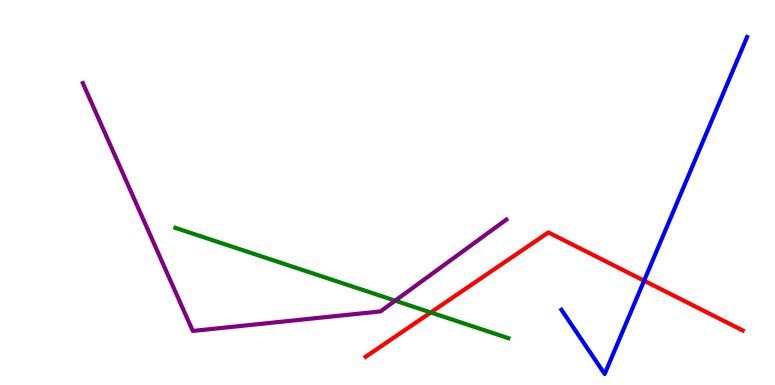[{'lines': ['blue', 'red'], 'intersections': [{'x': 8.31, 'y': 2.71}]}, {'lines': ['green', 'red'], 'intersections': [{'x': 5.56, 'y': 1.88}]}, {'lines': ['purple', 'red'], 'intersections': []}, {'lines': ['blue', 'green'], 'intersections': []}, {'lines': ['blue', 'purple'], 'intersections': []}, {'lines': ['green', 'purple'], 'intersections': [{'x': 5.1, 'y': 2.19}]}]